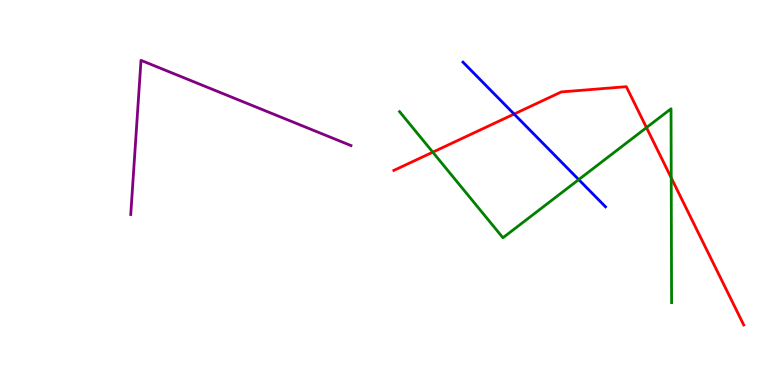[{'lines': ['blue', 'red'], 'intersections': [{'x': 6.63, 'y': 7.04}]}, {'lines': ['green', 'red'], 'intersections': [{'x': 5.58, 'y': 6.05}, {'x': 8.34, 'y': 6.69}, {'x': 8.66, 'y': 5.38}]}, {'lines': ['purple', 'red'], 'intersections': []}, {'lines': ['blue', 'green'], 'intersections': [{'x': 7.47, 'y': 5.33}]}, {'lines': ['blue', 'purple'], 'intersections': []}, {'lines': ['green', 'purple'], 'intersections': []}]